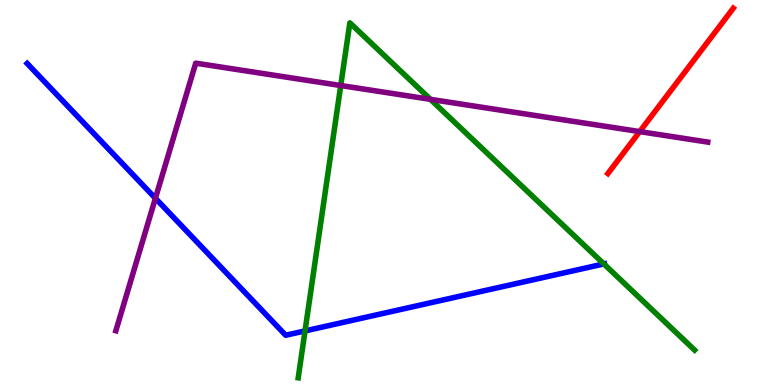[{'lines': ['blue', 'red'], 'intersections': []}, {'lines': ['green', 'red'], 'intersections': []}, {'lines': ['purple', 'red'], 'intersections': [{'x': 8.25, 'y': 6.58}]}, {'lines': ['blue', 'green'], 'intersections': [{'x': 3.94, 'y': 1.4}, {'x': 7.79, 'y': 3.14}]}, {'lines': ['blue', 'purple'], 'intersections': [{'x': 2.01, 'y': 4.85}]}, {'lines': ['green', 'purple'], 'intersections': [{'x': 4.4, 'y': 7.78}, {'x': 5.55, 'y': 7.42}]}]